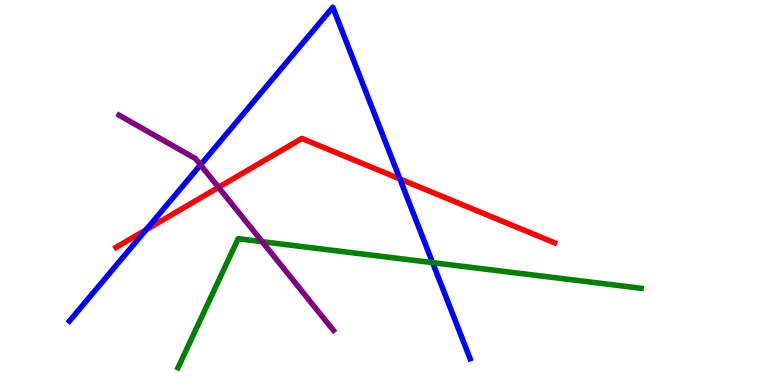[{'lines': ['blue', 'red'], 'intersections': [{'x': 1.88, 'y': 4.03}, {'x': 5.16, 'y': 5.35}]}, {'lines': ['green', 'red'], 'intersections': []}, {'lines': ['purple', 'red'], 'intersections': [{'x': 2.82, 'y': 5.13}]}, {'lines': ['blue', 'green'], 'intersections': [{'x': 5.58, 'y': 3.18}]}, {'lines': ['blue', 'purple'], 'intersections': [{'x': 2.59, 'y': 5.72}]}, {'lines': ['green', 'purple'], 'intersections': [{'x': 3.38, 'y': 3.72}]}]